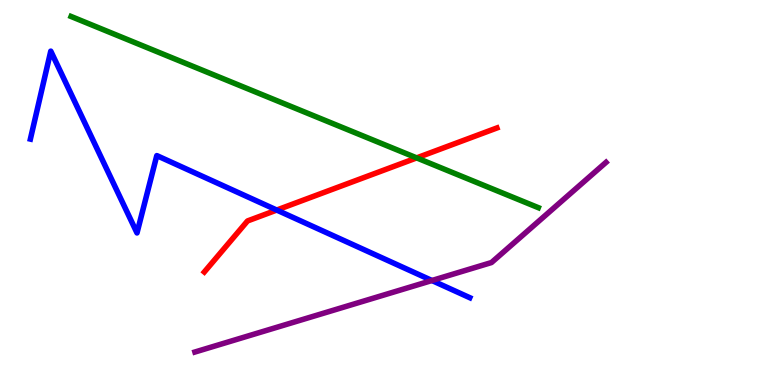[{'lines': ['blue', 'red'], 'intersections': [{'x': 3.57, 'y': 4.54}]}, {'lines': ['green', 'red'], 'intersections': [{'x': 5.38, 'y': 5.9}]}, {'lines': ['purple', 'red'], 'intersections': []}, {'lines': ['blue', 'green'], 'intersections': []}, {'lines': ['blue', 'purple'], 'intersections': [{'x': 5.57, 'y': 2.71}]}, {'lines': ['green', 'purple'], 'intersections': []}]